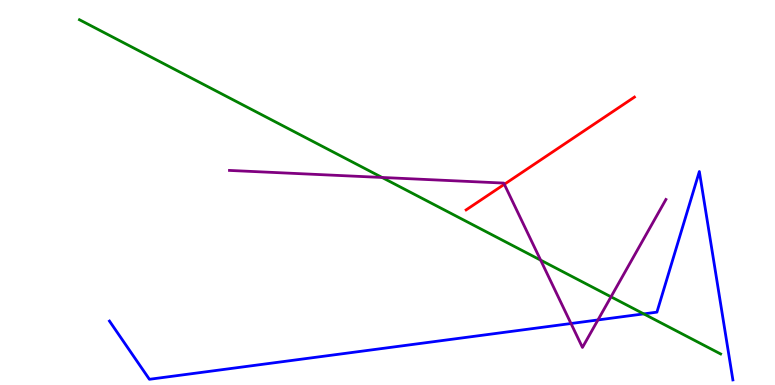[{'lines': ['blue', 'red'], 'intersections': []}, {'lines': ['green', 'red'], 'intersections': []}, {'lines': ['purple', 'red'], 'intersections': [{'x': 6.51, 'y': 5.21}]}, {'lines': ['blue', 'green'], 'intersections': [{'x': 8.31, 'y': 1.85}]}, {'lines': ['blue', 'purple'], 'intersections': [{'x': 7.37, 'y': 1.6}, {'x': 7.72, 'y': 1.69}]}, {'lines': ['green', 'purple'], 'intersections': [{'x': 4.93, 'y': 5.39}, {'x': 6.98, 'y': 3.24}, {'x': 7.88, 'y': 2.29}]}]